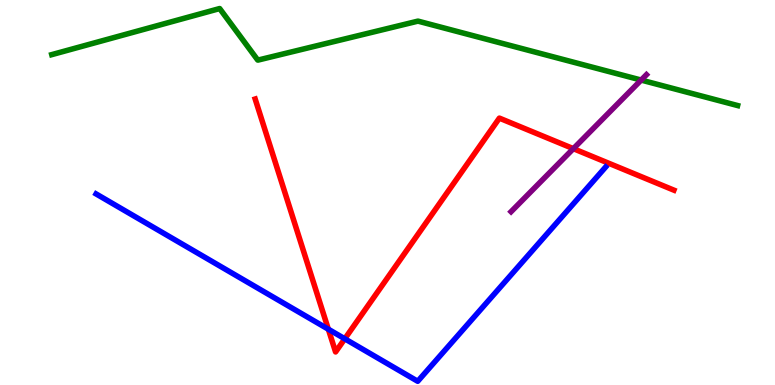[{'lines': ['blue', 'red'], 'intersections': [{'x': 4.24, 'y': 1.45}, {'x': 4.45, 'y': 1.2}]}, {'lines': ['green', 'red'], 'intersections': []}, {'lines': ['purple', 'red'], 'intersections': [{'x': 7.4, 'y': 6.14}]}, {'lines': ['blue', 'green'], 'intersections': []}, {'lines': ['blue', 'purple'], 'intersections': []}, {'lines': ['green', 'purple'], 'intersections': [{'x': 8.27, 'y': 7.92}]}]